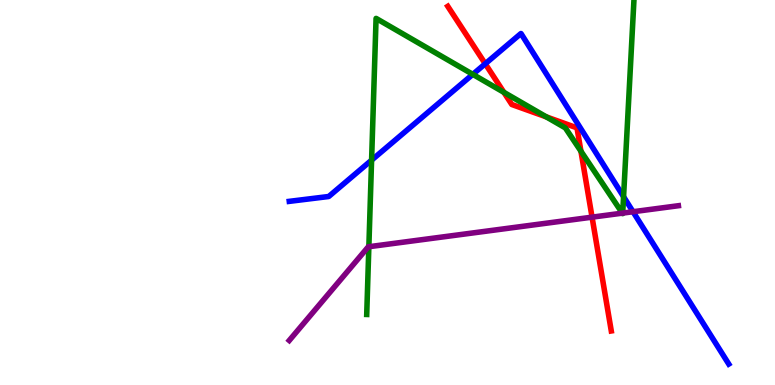[{'lines': ['blue', 'red'], 'intersections': [{'x': 6.26, 'y': 8.34}]}, {'lines': ['green', 'red'], 'intersections': [{'x': 6.5, 'y': 7.6}, {'x': 7.05, 'y': 6.96}, {'x': 7.5, 'y': 6.07}]}, {'lines': ['purple', 'red'], 'intersections': [{'x': 7.64, 'y': 4.36}]}, {'lines': ['blue', 'green'], 'intersections': [{'x': 4.79, 'y': 5.84}, {'x': 6.1, 'y': 8.07}, {'x': 8.05, 'y': 4.89}]}, {'lines': ['blue', 'purple'], 'intersections': [{'x': 8.17, 'y': 4.5}]}, {'lines': ['green', 'purple'], 'intersections': [{'x': 4.76, 'y': 3.59}, {'x': 8.03, 'y': 4.46}, {'x': 8.03, 'y': 4.46}]}]